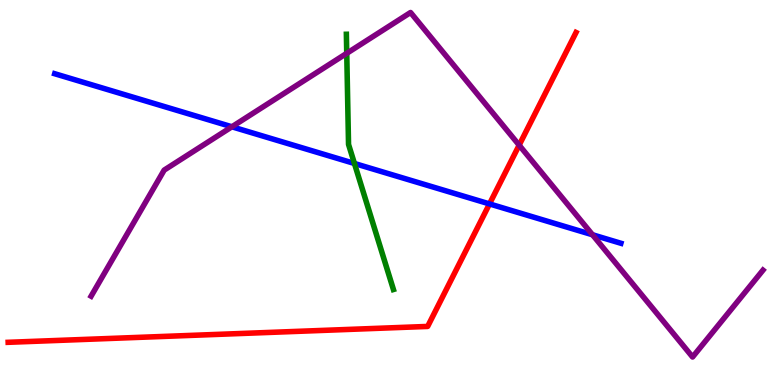[{'lines': ['blue', 'red'], 'intersections': [{'x': 6.32, 'y': 4.7}]}, {'lines': ['green', 'red'], 'intersections': []}, {'lines': ['purple', 'red'], 'intersections': [{'x': 6.7, 'y': 6.23}]}, {'lines': ['blue', 'green'], 'intersections': [{'x': 4.57, 'y': 5.75}]}, {'lines': ['blue', 'purple'], 'intersections': [{'x': 2.99, 'y': 6.71}, {'x': 7.65, 'y': 3.9}]}, {'lines': ['green', 'purple'], 'intersections': [{'x': 4.47, 'y': 8.62}]}]